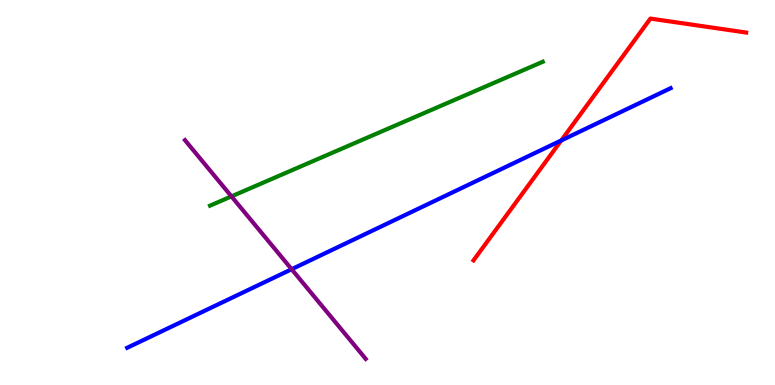[{'lines': ['blue', 'red'], 'intersections': [{'x': 7.24, 'y': 6.35}]}, {'lines': ['green', 'red'], 'intersections': []}, {'lines': ['purple', 'red'], 'intersections': []}, {'lines': ['blue', 'green'], 'intersections': []}, {'lines': ['blue', 'purple'], 'intersections': [{'x': 3.76, 'y': 3.01}]}, {'lines': ['green', 'purple'], 'intersections': [{'x': 2.99, 'y': 4.9}]}]